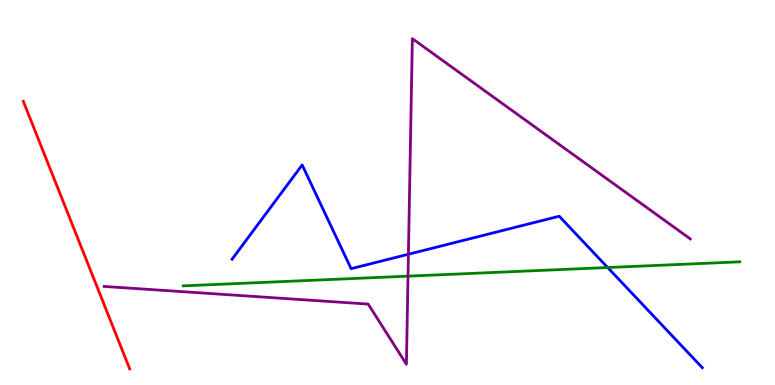[{'lines': ['blue', 'red'], 'intersections': []}, {'lines': ['green', 'red'], 'intersections': []}, {'lines': ['purple', 'red'], 'intersections': []}, {'lines': ['blue', 'green'], 'intersections': [{'x': 7.84, 'y': 3.05}]}, {'lines': ['blue', 'purple'], 'intersections': [{'x': 5.27, 'y': 3.4}]}, {'lines': ['green', 'purple'], 'intersections': [{'x': 5.26, 'y': 2.83}]}]